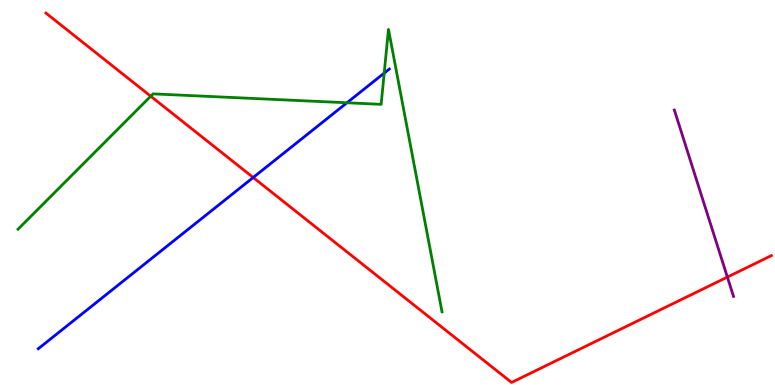[{'lines': ['blue', 'red'], 'intersections': [{'x': 3.27, 'y': 5.39}]}, {'lines': ['green', 'red'], 'intersections': [{'x': 1.94, 'y': 7.5}]}, {'lines': ['purple', 'red'], 'intersections': [{'x': 9.39, 'y': 2.8}]}, {'lines': ['blue', 'green'], 'intersections': [{'x': 4.48, 'y': 7.33}, {'x': 4.96, 'y': 8.1}]}, {'lines': ['blue', 'purple'], 'intersections': []}, {'lines': ['green', 'purple'], 'intersections': []}]